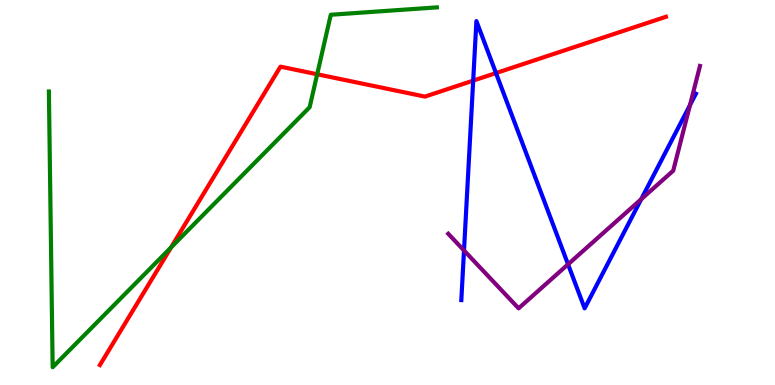[{'lines': ['blue', 'red'], 'intersections': [{'x': 6.11, 'y': 7.91}, {'x': 6.4, 'y': 8.1}]}, {'lines': ['green', 'red'], 'intersections': [{'x': 2.21, 'y': 3.57}, {'x': 4.09, 'y': 8.07}]}, {'lines': ['purple', 'red'], 'intersections': []}, {'lines': ['blue', 'green'], 'intersections': []}, {'lines': ['blue', 'purple'], 'intersections': [{'x': 5.99, 'y': 3.49}, {'x': 7.33, 'y': 3.13}, {'x': 8.27, 'y': 4.83}, {'x': 8.9, 'y': 7.27}]}, {'lines': ['green', 'purple'], 'intersections': []}]